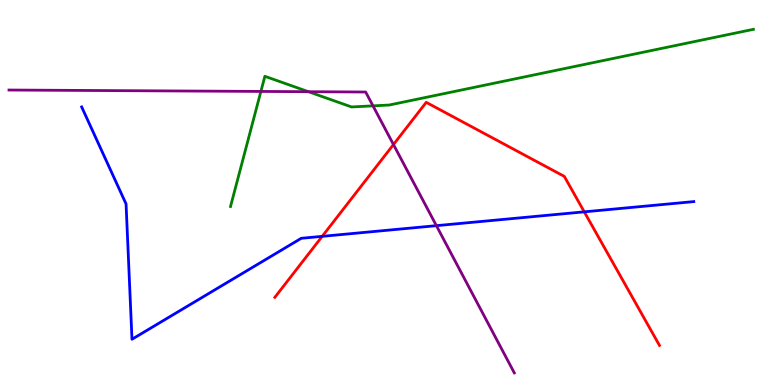[{'lines': ['blue', 'red'], 'intersections': [{'x': 4.16, 'y': 3.86}, {'x': 7.54, 'y': 4.5}]}, {'lines': ['green', 'red'], 'intersections': []}, {'lines': ['purple', 'red'], 'intersections': [{'x': 5.08, 'y': 6.25}]}, {'lines': ['blue', 'green'], 'intersections': []}, {'lines': ['blue', 'purple'], 'intersections': [{'x': 5.63, 'y': 4.14}]}, {'lines': ['green', 'purple'], 'intersections': [{'x': 3.37, 'y': 7.63}, {'x': 3.98, 'y': 7.62}, {'x': 4.81, 'y': 7.25}]}]